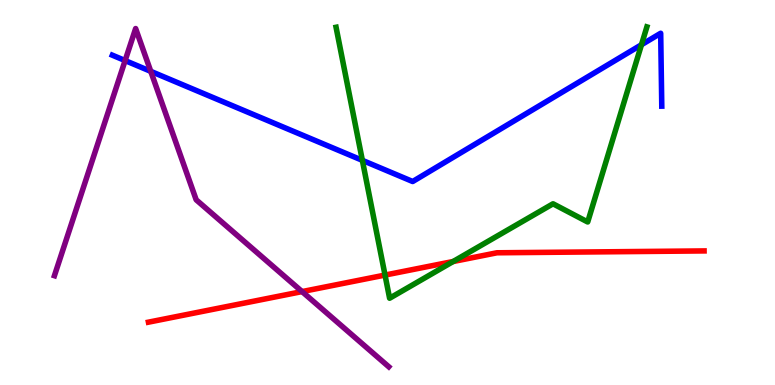[{'lines': ['blue', 'red'], 'intersections': []}, {'lines': ['green', 'red'], 'intersections': [{'x': 4.97, 'y': 2.86}, {'x': 5.85, 'y': 3.21}]}, {'lines': ['purple', 'red'], 'intersections': [{'x': 3.9, 'y': 2.43}]}, {'lines': ['blue', 'green'], 'intersections': [{'x': 4.68, 'y': 5.84}, {'x': 8.28, 'y': 8.84}]}, {'lines': ['blue', 'purple'], 'intersections': [{'x': 1.61, 'y': 8.43}, {'x': 1.95, 'y': 8.15}]}, {'lines': ['green', 'purple'], 'intersections': []}]